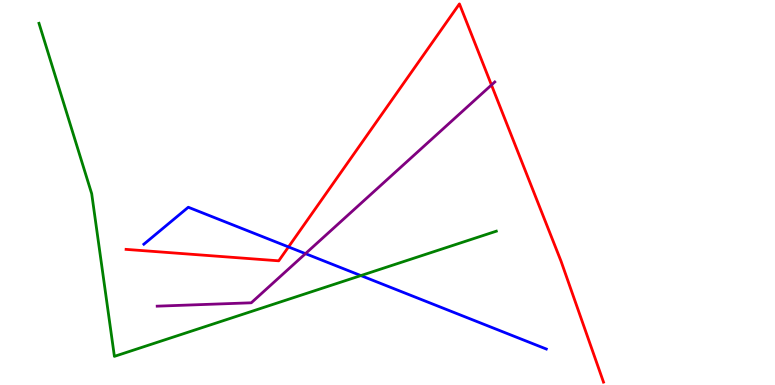[{'lines': ['blue', 'red'], 'intersections': [{'x': 3.72, 'y': 3.59}]}, {'lines': ['green', 'red'], 'intersections': []}, {'lines': ['purple', 'red'], 'intersections': [{'x': 6.34, 'y': 7.79}]}, {'lines': ['blue', 'green'], 'intersections': [{'x': 4.66, 'y': 2.84}]}, {'lines': ['blue', 'purple'], 'intersections': [{'x': 3.94, 'y': 3.41}]}, {'lines': ['green', 'purple'], 'intersections': []}]